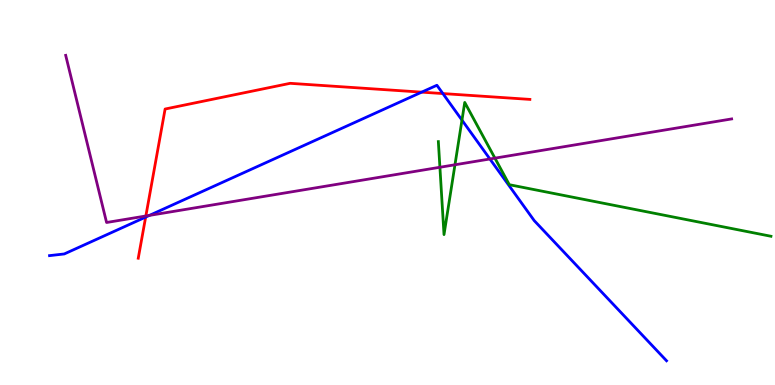[{'lines': ['blue', 'red'], 'intersections': [{'x': 1.88, 'y': 4.36}, {'x': 5.44, 'y': 7.61}, {'x': 5.71, 'y': 7.57}]}, {'lines': ['green', 'red'], 'intersections': []}, {'lines': ['purple', 'red'], 'intersections': [{'x': 1.88, 'y': 4.39}]}, {'lines': ['blue', 'green'], 'intersections': [{'x': 5.96, 'y': 6.88}]}, {'lines': ['blue', 'purple'], 'intersections': [{'x': 1.93, 'y': 4.41}, {'x': 6.32, 'y': 5.87}]}, {'lines': ['green', 'purple'], 'intersections': [{'x': 5.68, 'y': 5.66}, {'x': 5.87, 'y': 5.72}, {'x': 6.39, 'y': 5.89}]}]